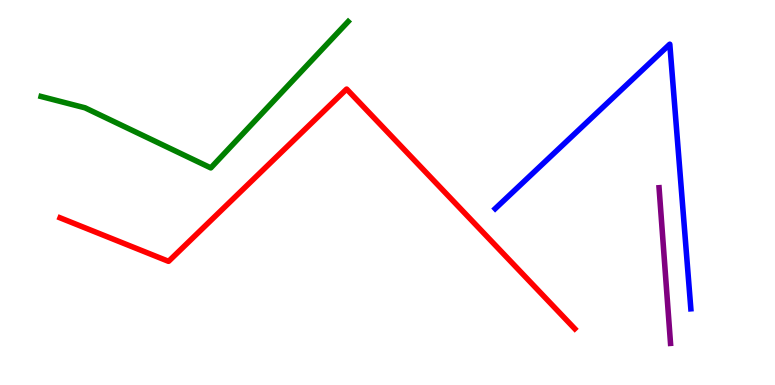[{'lines': ['blue', 'red'], 'intersections': []}, {'lines': ['green', 'red'], 'intersections': []}, {'lines': ['purple', 'red'], 'intersections': []}, {'lines': ['blue', 'green'], 'intersections': []}, {'lines': ['blue', 'purple'], 'intersections': []}, {'lines': ['green', 'purple'], 'intersections': []}]